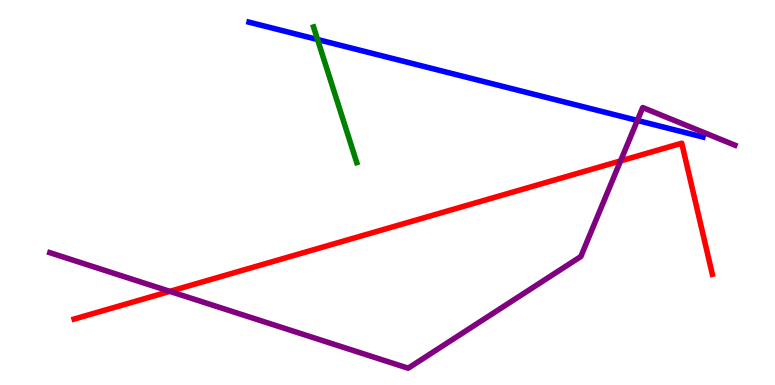[{'lines': ['blue', 'red'], 'intersections': []}, {'lines': ['green', 'red'], 'intersections': []}, {'lines': ['purple', 'red'], 'intersections': [{'x': 2.19, 'y': 2.43}, {'x': 8.01, 'y': 5.82}]}, {'lines': ['blue', 'green'], 'intersections': [{'x': 4.1, 'y': 8.97}]}, {'lines': ['blue', 'purple'], 'intersections': [{'x': 8.22, 'y': 6.87}]}, {'lines': ['green', 'purple'], 'intersections': []}]